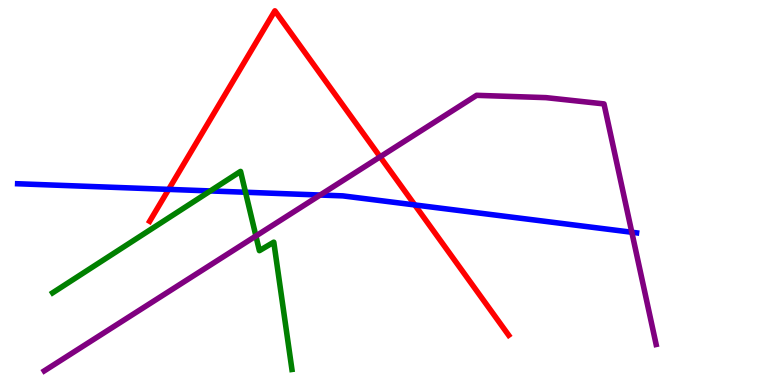[{'lines': ['blue', 'red'], 'intersections': [{'x': 2.18, 'y': 5.08}, {'x': 5.35, 'y': 4.68}]}, {'lines': ['green', 'red'], 'intersections': []}, {'lines': ['purple', 'red'], 'intersections': [{'x': 4.9, 'y': 5.93}]}, {'lines': ['blue', 'green'], 'intersections': [{'x': 2.71, 'y': 5.04}, {'x': 3.17, 'y': 5.01}]}, {'lines': ['blue', 'purple'], 'intersections': [{'x': 4.13, 'y': 4.93}, {'x': 8.15, 'y': 3.97}]}, {'lines': ['green', 'purple'], 'intersections': [{'x': 3.3, 'y': 3.87}]}]